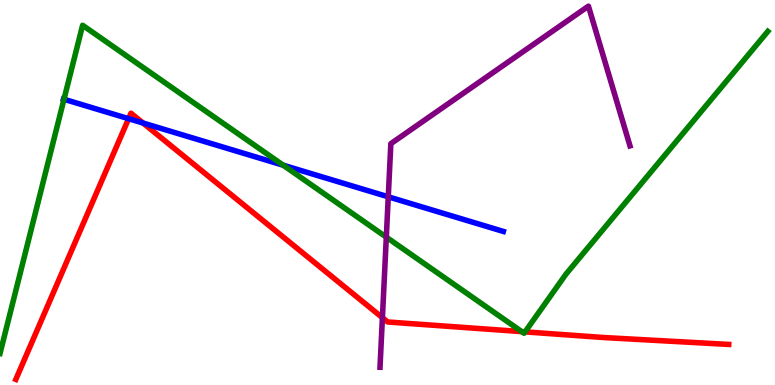[{'lines': ['blue', 'red'], 'intersections': [{'x': 1.66, 'y': 6.92}, {'x': 1.85, 'y': 6.8}]}, {'lines': ['green', 'red'], 'intersections': [{'x': 6.73, 'y': 1.39}, {'x': 6.77, 'y': 1.38}]}, {'lines': ['purple', 'red'], 'intersections': [{'x': 4.93, 'y': 1.75}]}, {'lines': ['blue', 'green'], 'intersections': [{'x': 0.826, 'y': 7.42}, {'x': 3.65, 'y': 5.71}]}, {'lines': ['blue', 'purple'], 'intersections': [{'x': 5.01, 'y': 4.89}]}, {'lines': ['green', 'purple'], 'intersections': [{'x': 4.98, 'y': 3.84}]}]